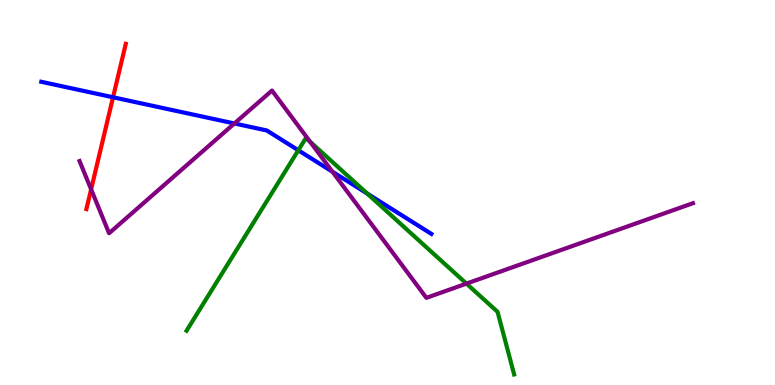[{'lines': ['blue', 'red'], 'intersections': [{'x': 1.46, 'y': 7.47}]}, {'lines': ['green', 'red'], 'intersections': []}, {'lines': ['purple', 'red'], 'intersections': [{'x': 1.18, 'y': 5.08}]}, {'lines': ['blue', 'green'], 'intersections': [{'x': 3.85, 'y': 6.1}, {'x': 4.74, 'y': 4.97}]}, {'lines': ['blue', 'purple'], 'intersections': [{'x': 3.02, 'y': 6.79}, {'x': 4.29, 'y': 5.54}]}, {'lines': ['green', 'purple'], 'intersections': [{'x': 4.0, 'y': 6.32}, {'x': 6.02, 'y': 2.63}]}]